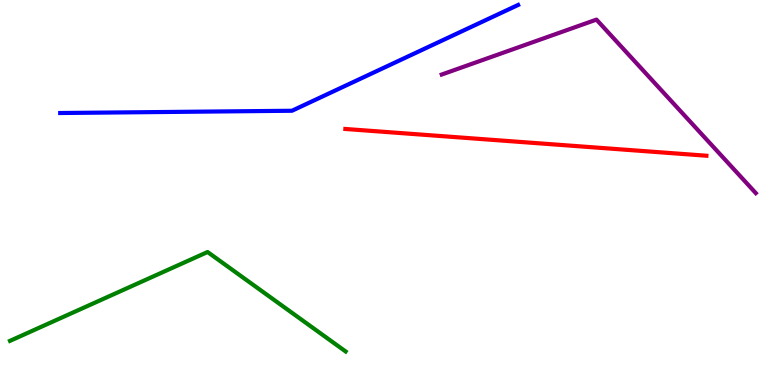[{'lines': ['blue', 'red'], 'intersections': []}, {'lines': ['green', 'red'], 'intersections': []}, {'lines': ['purple', 'red'], 'intersections': []}, {'lines': ['blue', 'green'], 'intersections': []}, {'lines': ['blue', 'purple'], 'intersections': []}, {'lines': ['green', 'purple'], 'intersections': []}]